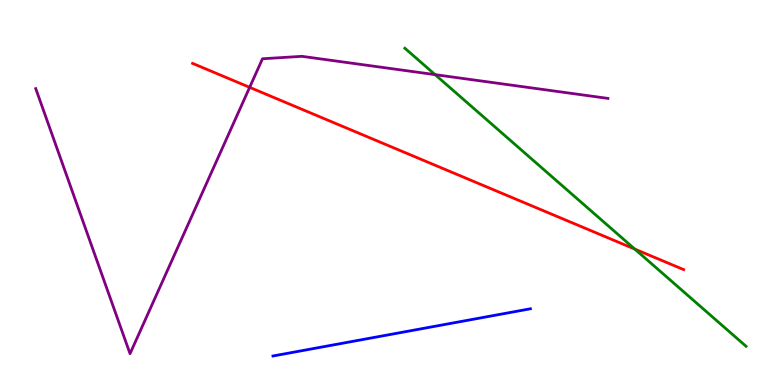[{'lines': ['blue', 'red'], 'intersections': []}, {'lines': ['green', 'red'], 'intersections': [{'x': 8.19, 'y': 3.53}]}, {'lines': ['purple', 'red'], 'intersections': [{'x': 3.22, 'y': 7.73}]}, {'lines': ['blue', 'green'], 'intersections': []}, {'lines': ['blue', 'purple'], 'intersections': []}, {'lines': ['green', 'purple'], 'intersections': [{'x': 5.61, 'y': 8.06}]}]